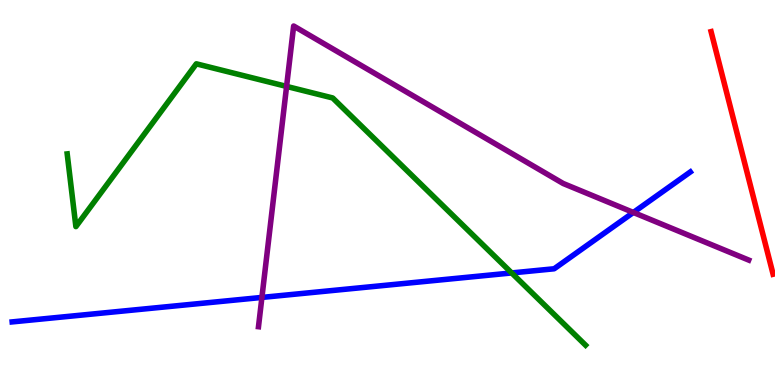[{'lines': ['blue', 'red'], 'intersections': []}, {'lines': ['green', 'red'], 'intersections': []}, {'lines': ['purple', 'red'], 'intersections': []}, {'lines': ['blue', 'green'], 'intersections': [{'x': 6.6, 'y': 2.91}]}, {'lines': ['blue', 'purple'], 'intersections': [{'x': 3.38, 'y': 2.27}, {'x': 8.17, 'y': 4.48}]}, {'lines': ['green', 'purple'], 'intersections': [{'x': 3.7, 'y': 7.76}]}]